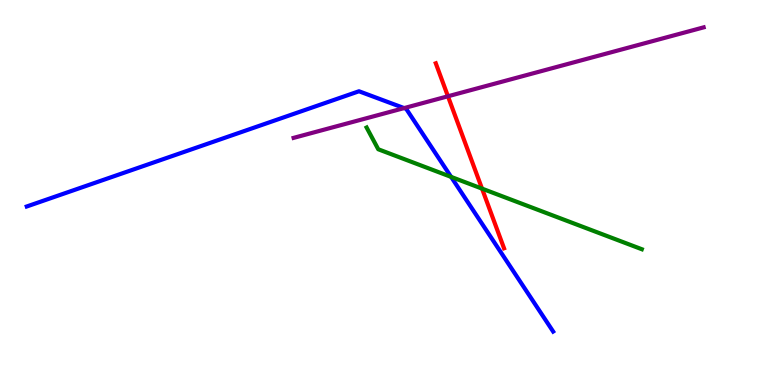[{'lines': ['blue', 'red'], 'intersections': []}, {'lines': ['green', 'red'], 'intersections': [{'x': 6.22, 'y': 5.1}]}, {'lines': ['purple', 'red'], 'intersections': [{'x': 5.78, 'y': 7.5}]}, {'lines': ['blue', 'green'], 'intersections': [{'x': 5.82, 'y': 5.41}]}, {'lines': ['blue', 'purple'], 'intersections': [{'x': 5.21, 'y': 7.19}]}, {'lines': ['green', 'purple'], 'intersections': []}]